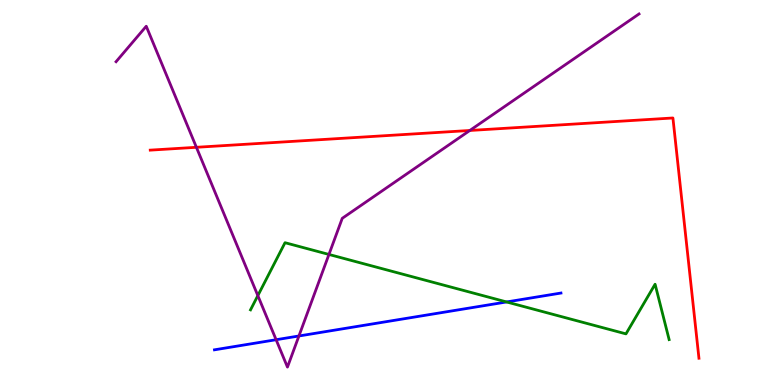[{'lines': ['blue', 'red'], 'intersections': []}, {'lines': ['green', 'red'], 'intersections': []}, {'lines': ['purple', 'red'], 'intersections': [{'x': 2.53, 'y': 6.17}, {'x': 6.06, 'y': 6.61}]}, {'lines': ['blue', 'green'], 'intersections': [{'x': 6.54, 'y': 2.16}]}, {'lines': ['blue', 'purple'], 'intersections': [{'x': 3.56, 'y': 1.18}, {'x': 3.86, 'y': 1.27}]}, {'lines': ['green', 'purple'], 'intersections': [{'x': 3.33, 'y': 2.32}, {'x': 4.24, 'y': 3.39}]}]